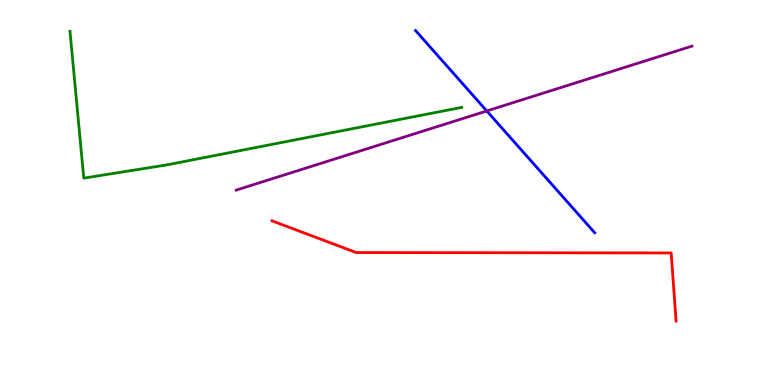[{'lines': ['blue', 'red'], 'intersections': []}, {'lines': ['green', 'red'], 'intersections': []}, {'lines': ['purple', 'red'], 'intersections': []}, {'lines': ['blue', 'green'], 'intersections': []}, {'lines': ['blue', 'purple'], 'intersections': [{'x': 6.28, 'y': 7.12}]}, {'lines': ['green', 'purple'], 'intersections': []}]